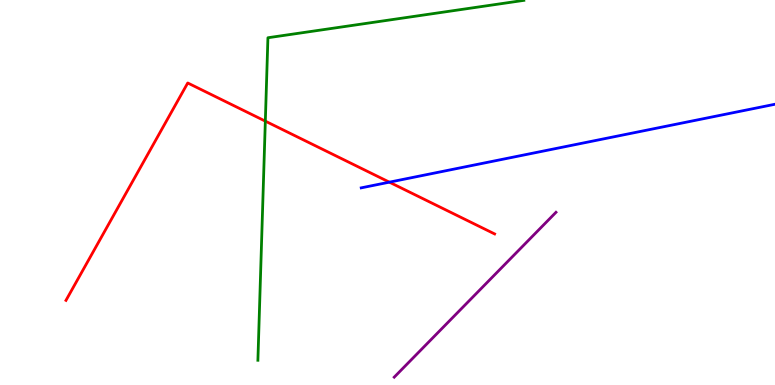[{'lines': ['blue', 'red'], 'intersections': [{'x': 5.02, 'y': 5.27}]}, {'lines': ['green', 'red'], 'intersections': [{'x': 3.42, 'y': 6.85}]}, {'lines': ['purple', 'red'], 'intersections': []}, {'lines': ['blue', 'green'], 'intersections': []}, {'lines': ['blue', 'purple'], 'intersections': []}, {'lines': ['green', 'purple'], 'intersections': []}]